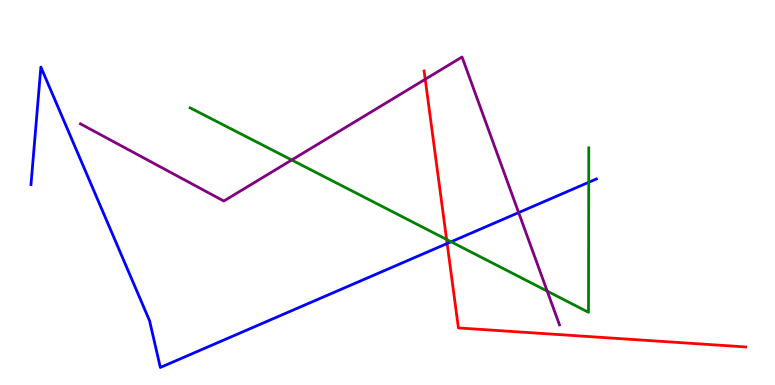[{'lines': ['blue', 'red'], 'intersections': [{'x': 5.77, 'y': 3.68}]}, {'lines': ['green', 'red'], 'intersections': [{'x': 5.76, 'y': 3.78}]}, {'lines': ['purple', 'red'], 'intersections': [{'x': 5.49, 'y': 7.94}]}, {'lines': ['blue', 'green'], 'intersections': [{'x': 5.82, 'y': 3.72}, {'x': 7.6, 'y': 5.26}]}, {'lines': ['blue', 'purple'], 'intersections': [{'x': 6.69, 'y': 4.48}]}, {'lines': ['green', 'purple'], 'intersections': [{'x': 3.76, 'y': 5.84}, {'x': 7.06, 'y': 2.44}]}]